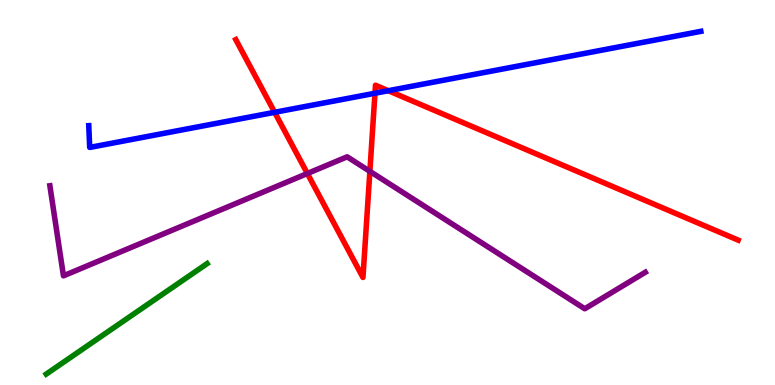[{'lines': ['blue', 'red'], 'intersections': [{'x': 3.54, 'y': 7.08}, {'x': 4.84, 'y': 7.58}, {'x': 5.01, 'y': 7.64}]}, {'lines': ['green', 'red'], 'intersections': []}, {'lines': ['purple', 'red'], 'intersections': [{'x': 3.97, 'y': 5.49}, {'x': 4.77, 'y': 5.55}]}, {'lines': ['blue', 'green'], 'intersections': []}, {'lines': ['blue', 'purple'], 'intersections': []}, {'lines': ['green', 'purple'], 'intersections': []}]